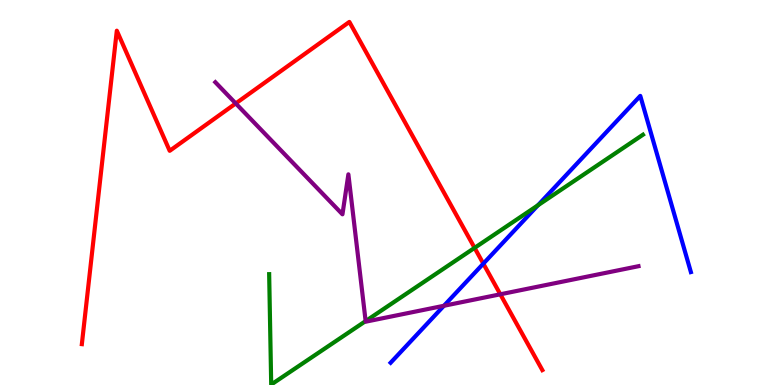[{'lines': ['blue', 'red'], 'intersections': [{'x': 6.24, 'y': 3.15}]}, {'lines': ['green', 'red'], 'intersections': [{'x': 6.12, 'y': 3.56}]}, {'lines': ['purple', 'red'], 'intersections': [{'x': 3.04, 'y': 7.31}, {'x': 6.46, 'y': 2.36}]}, {'lines': ['blue', 'green'], 'intersections': [{'x': 6.94, 'y': 4.67}]}, {'lines': ['blue', 'purple'], 'intersections': [{'x': 5.73, 'y': 2.06}]}, {'lines': ['green', 'purple'], 'intersections': [{'x': 4.72, 'y': 1.66}]}]